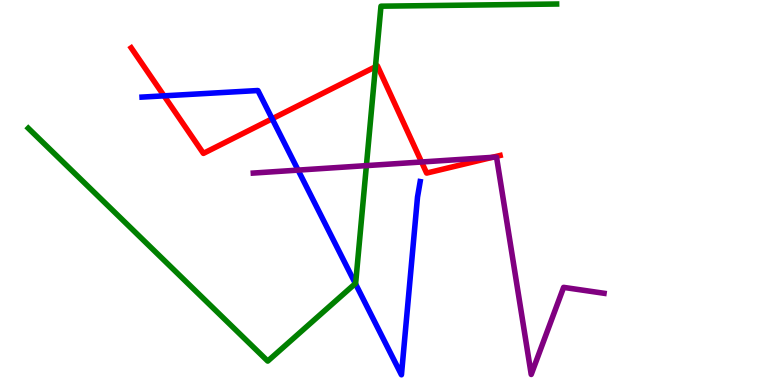[{'lines': ['blue', 'red'], 'intersections': [{'x': 2.12, 'y': 7.51}, {'x': 3.51, 'y': 6.91}]}, {'lines': ['green', 'red'], 'intersections': [{'x': 4.84, 'y': 8.27}]}, {'lines': ['purple', 'red'], 'intersections': [{'x': 5.44, 'y': 5.79}, {'x': 6.35, 'y': 5.91}]}, {'lines': ['blue', 'green'], 'intersections': [{'x': 4.59, 'y': 2.64}]}, {'lines': ['blue', 'purple'], 'intersections': [{'x': 3.85, 'y': 5.58}]}, {'lines': ['green', 'purple'], 'intersections': [{'x': 4.73, 'y': 5.7}]}]